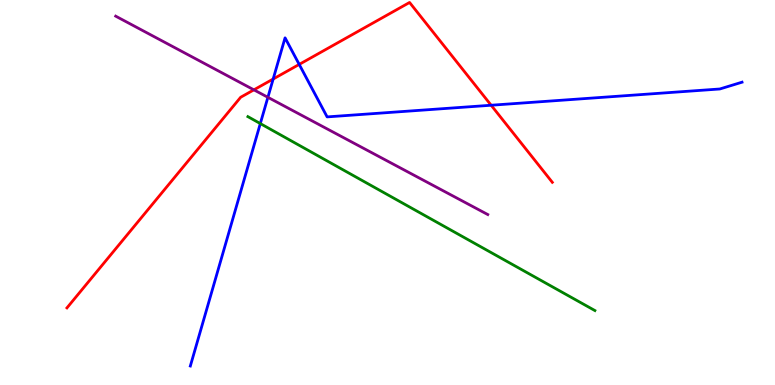[{'lines': ['blue', 'red'], 'intersections': [{'x': 3.52, 'y': 7.95}, {'x': 3.86, 'y': 8.33}, {'x': 6.34, 'y': 7.27}]}, {'lines': ['green', 'red'], 'intersections': []}, {'lines': ['purple', 'red'], 'intersections': [{'x': 3.28, 'y': 7.67}]}, {'lines': ['blue', 'green'], 'intersections': [{'x': 3.36, 'y': 6.79}]}, {'lines': ['blue', 'purple'], 'intersections': [{'x': 3.46, 'y': 7.47}]}, {'lines': ['green', 'purple'], 'intersections': []}]